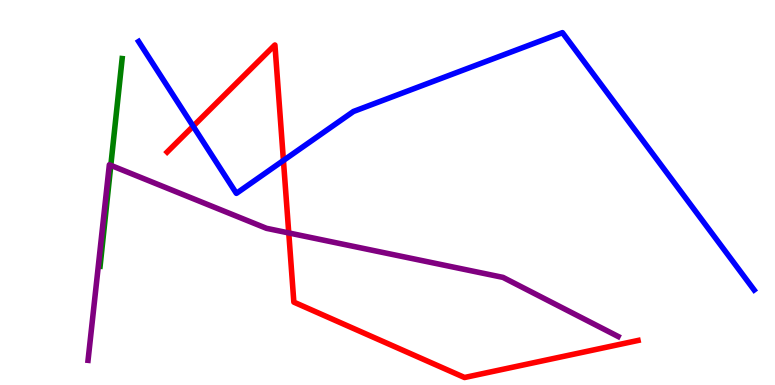[{'lines': ['blue', 'red'], 'intersections': [{'x': 2.49, 'y': 6.72}, {'x': 3.66, 'y': 5.83}]}, {'lines': ['green', 'red'], 'intersections': []}, {'lines': ['purple', 'red'], 'intersections': [{'x': 3.73, 'y': 3.95}]}, {'lines': ['blue', 'green'], 'intersections': []}, {'lines': ['blue', 'purple'], 'intersections': []}, {'lines': ['green', 'purple'], 'intersections': [{'x': 1.43, 'y': 5.71}]}]